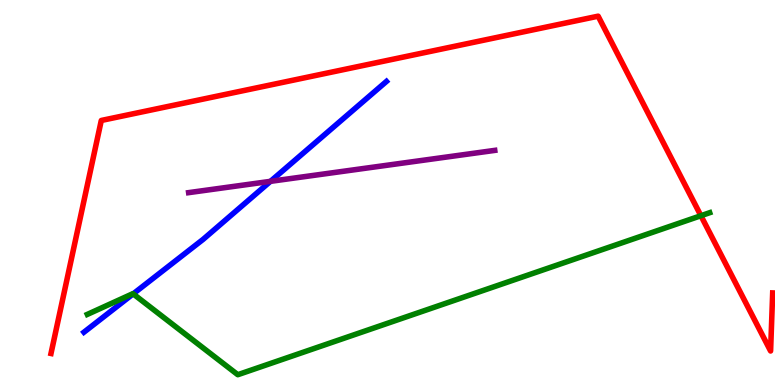[{'lines': ['blue', 'red'], 'intersections': []}, {'lines': ['green', 'red'], 'intersections': [{'x': 9.04, 'y': 4.4}]}, {'lines': ['purple', 'red'], 'intersections': []}, {'lines': ['blue', 'green'], 'intersections': [{'x': 1.72, 'y': 2.37}]}, {'lines': ['blue', 'purple'], 'intersections': [{'x': 3.49, 'y': 5.29}]}, {'lines': ['green', 'purple'], 'intersections': []}]